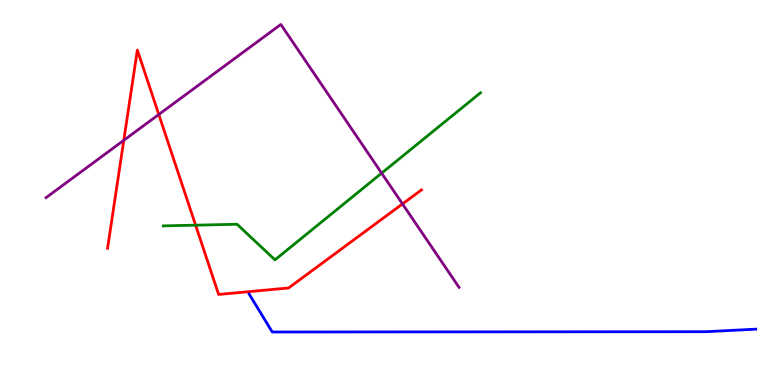[{'lines': ['blue', 'red'], 'intersections': []}, {'lines': ['green', 'red'], 'intersections': [{'x': 2.52, 'y': 4.15}]}, {'lines': ['purple', 'red'], 'intersections': [{'x': 1.6, 'y': 6.36}, {'x': 2.05, 'y': 7.03}, {'x': 5.19, 'y': 4.7}]}, {'lines': ['blue', 'green'], 'intersections': []}, {'lines': ['blue', 'purple'], 'intersections': []}, {'lines': ['green', 'purple'], 'intersections': [{'x': 4.92, 'y': 5.5}]}]